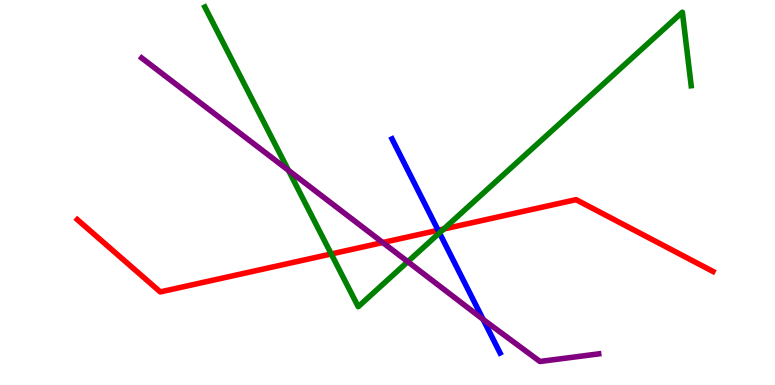[{'lines': ['blue', 'red'], 'intersections': [{'x': 5.65, 'y': 4.02}]}, {'lines': ['green', 'red'], 'intersections': [{'x': 4.27, 'y': 3.4}, {'x': 5.73, 'y': 4.05}]}, {'lines': ['purple', 'red'], 'intersections': [{'x': 4.94, 'y': 3.7}]}, {'lines': ['blue', 'green'], 'intersections': [{'x': 5.67, 'y': 3.95}]}, {'lines': ['blue', 'purple'], 'intersections': [{'x': 6.23, 'y': 1.7}]}, {'lines': ['green', 'purple'], 'intersections': [{'x': 3.72, 'y': 5.58}, {'x': 5.26, 'y': 3.2}]}]